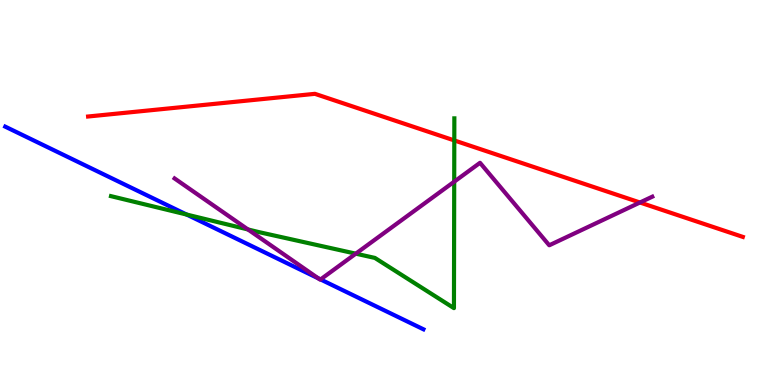[{'lines': ['blue', 'red'], 'intersections': []}, {'lines': ['green', 'red'], 'intersections': [{'x': 5.86, 'y': 6.35}]}, {'lines': ['purple', 'red'], 'intersections': [{'x': 8.26, 'y': 4.74}]}, {'lines': ['blue', 'green'], 'intersections': [{'x': 2.41, 'y': 4.43}]}, {'lines': ['blue', 'purple'], 'intersections': [{'x': 4.11, 'y': 2.77}, {'x': 4.14, 'y': 2.74}]}, {'lines': ['green', 'purple'], 'intersections': [{'x': 3.2, 'y': 4.04}, {'x': 4.59, 'y': 3.41}, {'x': 5.86, 'y': 5.28}]}]